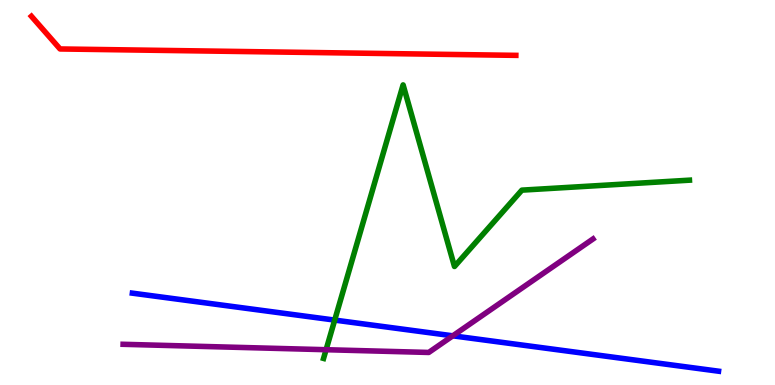[{'lines': ['blue', 'red'], 'intersections': []}, {'lines': ['green', 'red'], 'intersections': []}, {'lines': ['purple', 'red'], 'intersections': []}, {'lines': ['blue', 'green'], 'intersections': [{'x': 4.32, 'y': 1.69}]}, {'lines': ['blue', 'purple'], 'intersections': [{'x': 5.84, 'y': 1.28}]}, {'lines': ['green', 'purple'], 'intersections': [{'x': 4.21, 'y': 0.917}]}]